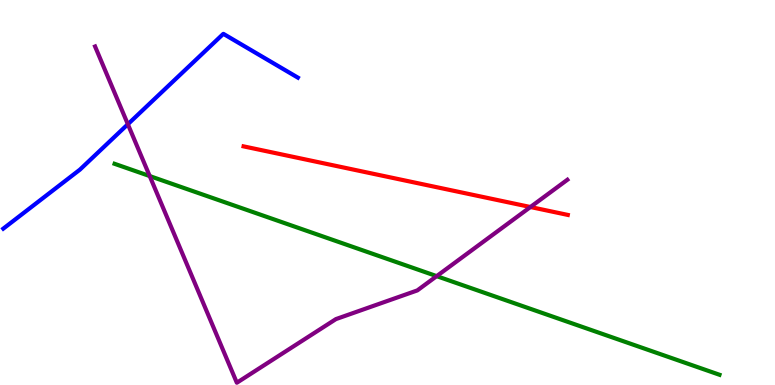[{'lines': ['blue', 'red'], 'intersections': []}, {'lines': ['green', 'red'], 'intersections': []}, {'lines': ['purple', 'red'], 'intersections': [{'x': 6.84, 'y': 4.62}]}, {'lines': ['blue', 'green'], 'intersections': []}, {'lines': ['blue', 'purple'], 'intersections': [{'x': 1.65, 'y': 6.77}]}, {'lines': ['green', 'purple'], 'intersections': [{'x': 1.93, 'y': 5.43}, {'x': 5.63, 'y': 2.83}]}]